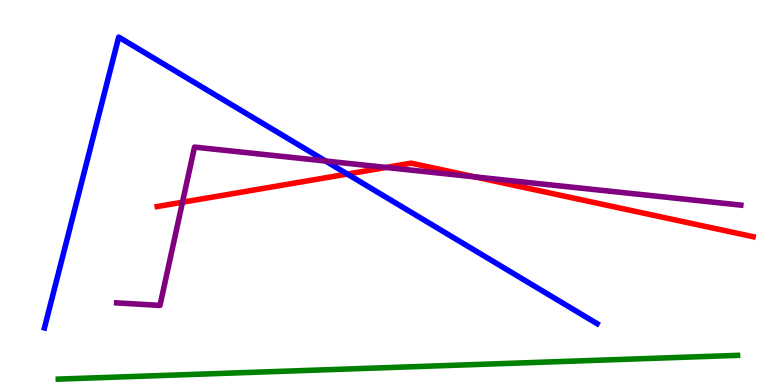[{'lines': ['blue', 'red'], 'intersections': [{'x': 4.48, 'y': 5.48}]}, {'lines': ['green', 'red'], 'intersections': []}, {'lines': ['purple', 'red'], 'intersections': [{'x': 2.35, 'y': 4.75}, {'x': 4.98, 'y': 5.65}, {'x': 6.13, 'y': 5.41}]}, {'lines': ['blue', 'green'], 'intersections': []}, {'lines': ['blue', 'purple'], 'intersections': [{'x': 4.2, 'y': 5.82}]}, {'lines': ['green', 'purple'], 'intersections': []}]